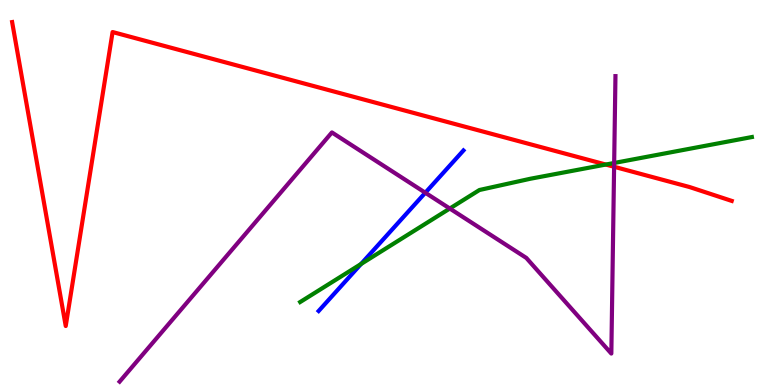[{'lines': ['blue', 'red'], 'intersections': []}, {'lines': ['green', 'red'], 'intersections': [{'x': 7.82, 'y': 5.73}]}, {'lines': ['purple', 'red'], 'intersections': [{'x': 7.92, 'y': 5.67}]}, {'lines': ['blue', 'green'], 'intersections': [{'x': 4.66, 'y': 3.14}]}, {'lines': ['blue', 'purple'], 'intersections': [{'x': 5.49, 'y': 4.99}]}, {'lines': ['green', 'purple'], 'intersections': [{'x': 5.8, 'y': 4.58}, {'x': 7.92, 'y': 5.77}]}]